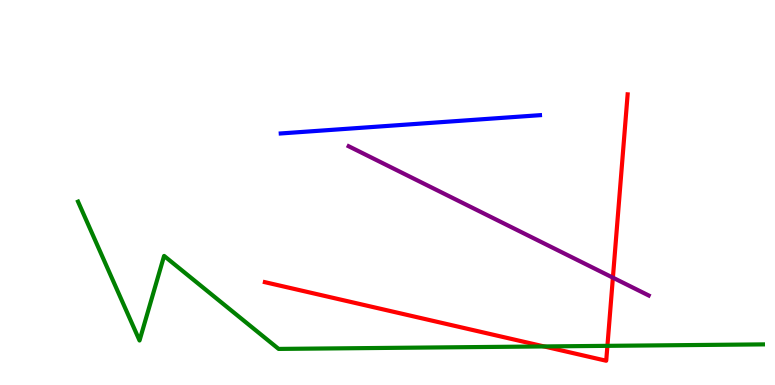[{'lines': ['blue', 'red'], 'intersections': []}, {'lines': ['green', 'red'], 'intersections': [{'x': 7.02, 'y': 1.0}, {'x': 7.84, 'y': 1.02}]}, {'lines': ['purple', 'red'], 'intersections': [{'x': 7.91, 'y': 2.79}]}, {'lines': ['blue', 'green'], 'intersections': []}, {'lines': ['blue', 'purple'], 'intersections': []}, {'lines': ['green', 'purple'], 'intersections': []}]